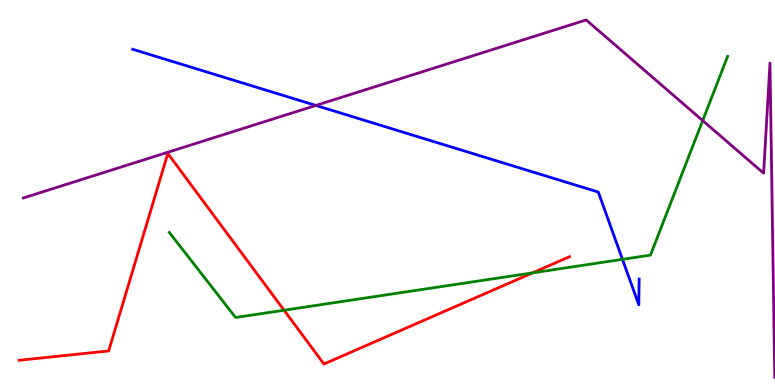[{'lines': ['blue', 'red'], 'intersections': []}, {'lines': ['green', 'red'], 'intersections': [{'x': 3.67, 'y': 1.94}, {'x': 6.87, 'y': 2.91}]}, {'lines': ['purple', 'red'], 'intersections': []}, {'lines': ['blue', 'green'], 'intersections': [{'x': 8.03, 'y': 3.26}]}, {'lines': ['blue', 'purple'], 'intersections': [{'x': 4.08, 'y': 7.26}]}, {'lines': ['green', 'purple'], 'intersections': [{'x': 9.07, 'y': 6.87}]}]